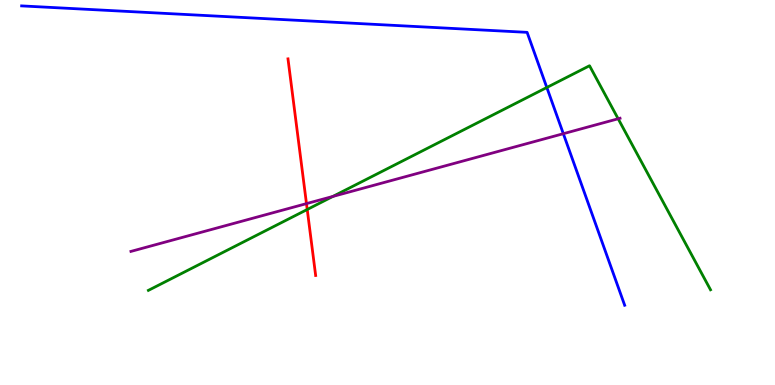[{'lines': ['blue', 'red'], 'intersections': []}, {'lines': ['green', 'red'], 'intersections': [{'x': 3.96, 'y': 4.56}]}, {'lines': ['purple', 'red'], 'intersections': [{'x': 3.95, 'y': 4.71}]}, {'lines': ['blue', 'green'], 'intersections': [{'x': 7.06, 'y': 7.73}]}, {'lines': ['blue', 'purple'], 'intersections': [{'x': 7.27, 'y': 6.53}]}, {'lines': ['green', 'purple'], 'intersections': [{'x': 4.29, 'y': 4.9}, {'x': 7.98, 'y': 6.92}]}]